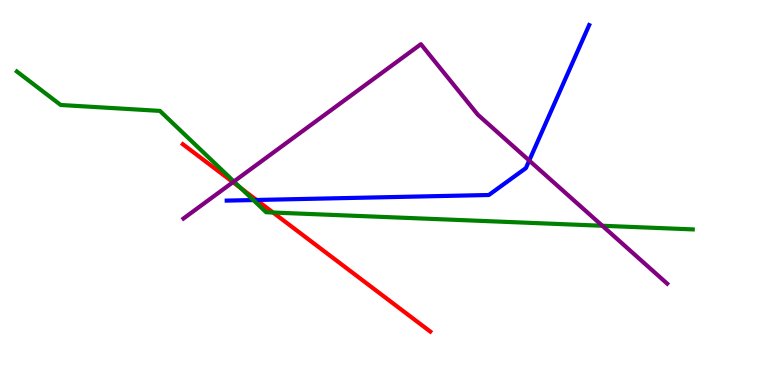[{'lines': ['blue', 'red'], 'intersections': [{'x': 3.31, 'y': 4.81}]}, {'lines': ['green', 'red'], 'intersections': [{'x': 3.11, 'y': 5.11}, {'x': 3.52, 'y': 4.48}]}, {'lines': ['purple', 'red'], 'intersections': [{'x': 3.01, 'y': 5.27}]}, {'lines': ['blue', 'green'], 'intersections': [{'x': 3.27, 'y': 4.8}]}, {'lines': ['blue', 'purple'], 'intersections': [{'x': 6.83, 'y': 5.83}]}, {'lines': ['green', 'purple'], 'intersections': [{'x': 3.02, 'y': 5.29}, {'x': 7.77, 'y': 4.14}]}]